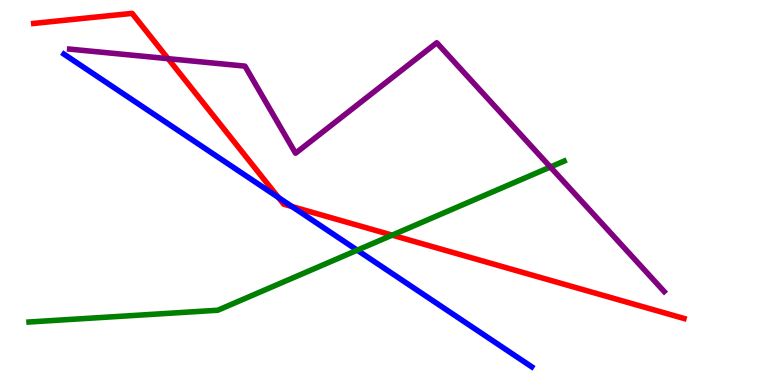[{'lines': ['blue', 'red'], 'intersections': [{'x': 3.59, 'y': 4.87}, {'x': 3.77, 'y': 4.64}]}, {'lines': ['green', 'red'], 'intersections': [{'x': 5.06, 'y': 3.89}]}, {'lines': ['purple', 'red'], 'intersections': [{'x': 2.17, 'y': 8.48}]}, {'lines': ['blue', 'green'], 'intersections': [{'x': 4.61, 'y': 3.5}]}, {'lines': ['blue', 'purple'], 'intersections': []}, {'lines': ['green', 'purple'], 'intersections': [{'x': 7.1, 'y': 5.66}]}]